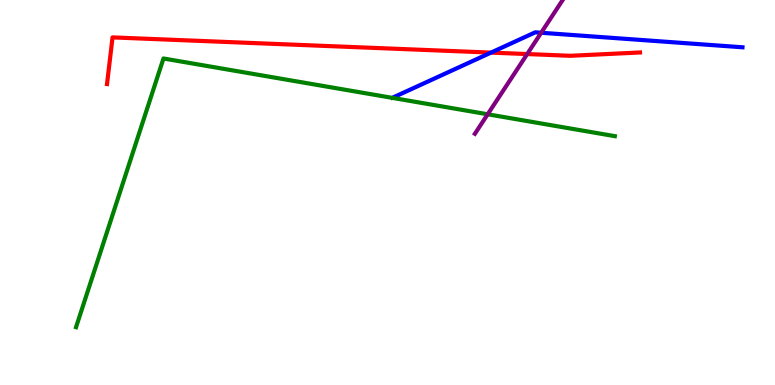[{'lines': ['blue', 'red'], 'intersections': [{'x': 6.34, 'y': 8.63}]}, {'lines': ['green', 'red'], 'intersections': []}, {'lines': ['purple', 'red'], 'intersections': [{'x': 6.8, 'y': 8.6}]}, {'lines': ['blue', 'green'], 'intersections': []}, {'lines': ['blue', 'purple'], 'intersections': [{'x': 6.98, 'y': 9.15}]}, {'lines': ['green', 'purple'], 'intersections': [{'x': 6.29, 'y': 7.03}]}]